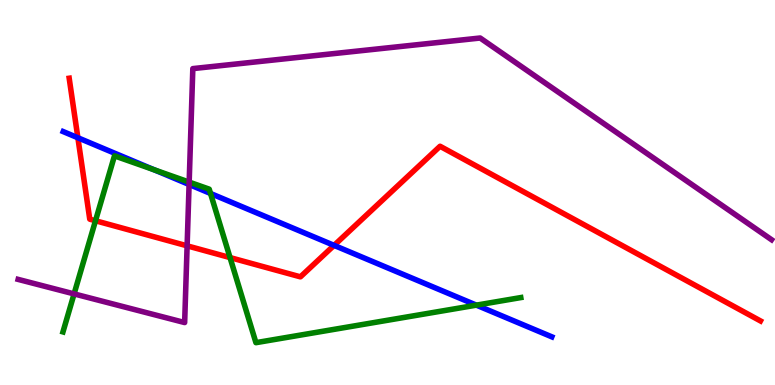[{'lines': ['blue', 'red'], 'intersections': [{'x': 1.0, 'y': 6.42}, {'x': 4.31, 'y': 3.63}]}, {'lines': ['green', 'red'], 'intersections': [{'x': 1.23, 'y': 4.27}, {'x': 2.97, 'y': 3.31}]}, {'lines': ['purple', 'red'], 'intersections': [{'x': 2.41, 'y': 3.61}]}, {'lines': ['blue', 'green'], 'intersections': [{'x': 1.99, 'y': 5.59}, {'x': 2.72, 'y': 4.97}, {'x': 6.15, 'y': 2.07}]}, {'lines': ['blue', 'purple'], 'intersections': [{'x': 2.44, 'y': 5.21}]}, {'lines': ['green', 'purple'], 'intersections': [{'x': 0.956, 'y': 2.37}, {'x': 2.44, 'y': 5.27}]}]